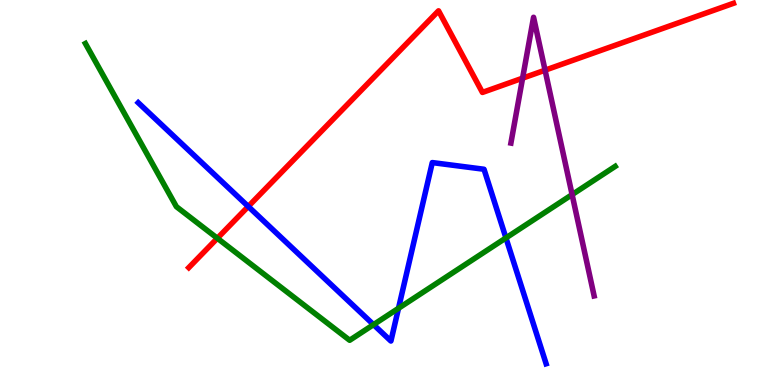[{'lines': ['blue', 'red'], 'intersections': [{'x': 3.2, 'y': 4.64}]}, {'lines': ['green', 'red'], 'intersections': [{'x': 2.8, 'y': 3.81}]}, {'lines': ['purple', 'red'], 'intersections': [{'x': 6.74, 'y': 7.97}, {'x': 7.03, 'y': 8.18}]}, {'lines': ['blue', 'green'], 'intersections': [{'x': 4.82, 'y': 1.57}, {'x': 5.14, 'y': 1.99}, {'x': 6.53, 'y': 3.82}]}, {'lines': ['blue', 'purple'], 'intersections': []}, {'lines': ['green', 'purple'], 'intersections': [{'x': 7.38, 'y': 4.95}]}]